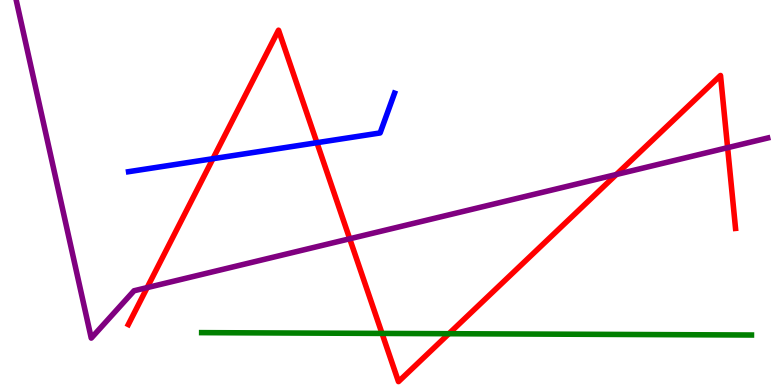[{'lines': ['blue', 'red'], 'intersections': [{'x': 2.75, 'y': 5.88}, {'x': 4.09, 'y': 6.29}]}, {'lines': ['green', 'red'], 'intersections': [{'x': 4.93, 'y': 1.34}, {'x': 5.79, 'y': 1.33}]}, {'lines': ['purple', 'red'], 'intersections': [{'x': 1.9, 'y': 2.53}, {'x': 4.51, 'y': 3.8}, {'x': 7.95, 'y': 5.47}, {'x': 9.39, 'y': 6.16}]}, {'lines': ['blue', 'green'], 'intersections': []}, {'lines': ['blue', 'purple'], 'intersections': []}, {'lines': ['green', 'purple'], 'intersections': []}]